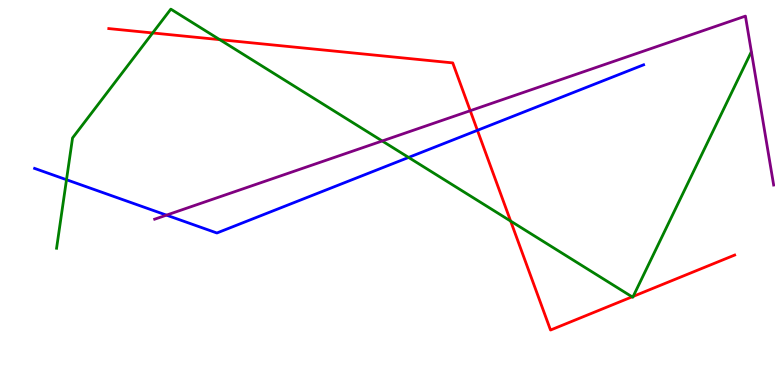[{'lines': ['blue', 'red'], 'intersections': [{'x': 6.16, 'y': 6.62}]}, {'lines': ['green', 'red'], 'intersections': [{'x': 1.97, 'y': 9.14}, {'x': 2.84, 'y': 8.97}, {'x': 6.59, 'y': 4.26}, {'x': 8.16, 'y': 2.29}, {'x': 8.17, 'y': 2.3}]}, {'lines': ['purple', 'red'], 'intersections': [{'x': 6.07, 'y': 7.12}]}, {'lines': ['blue', 'green'], 'intersections': [{'x': 0.858, 'y': 5.33}, {'x': 5.27, 'y': 5.91}]}, {'lines': ['blue', 'purple'], 'intersections': [{'x': 2.15, 'y': 4.41}]}, {'lines': ['green', 'purple'], 'intersections': [{'x': 4.93, 'y': 6.34}]}]